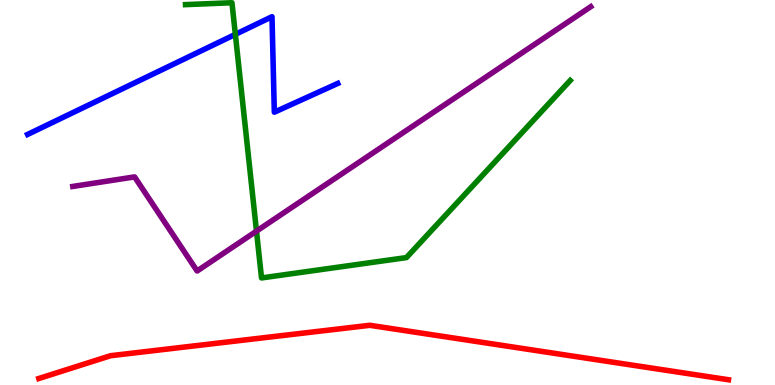[{'lines': ['blue', 'red'], 'intersections': []}, {'lines': ['green', 'red'], 'intersections': []}, {'lines': ['purple', 'red'], 'intersections': []}, {'lines': ['blue', 'green'], 'intersections': [{'x': 3.04, 'y': 9.11}]}, {'lines': ['blue', 'purple'], 'intersections': []}, {'lines': ['green', 'purple'], 'intersections': [{'x': 3.31, 'y': 4.0}]}]